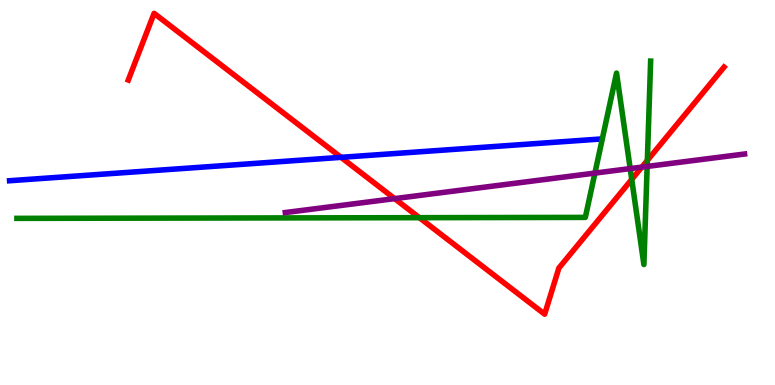[{'lines': ['blue', 'red'], 'intersections': [{'x': 4.4, 'y': 5.91}]}, {'lines': ['green', 'red'], 'intersections': [{'x': 5.41, 'y': 4.35}, {'x': 8.15, 'y': 5.34}, {'x': 8.35, 'y': 5.83}]}, {'lines': ['purple', 'red'], 'intersections': [{'x': 5.09, 'y': 4.84}, {'x': 8.28, 'y': 5.66}]}, {'lines': ['blue', 'green'], 'intersections': []}, {'lines': ['blue', 'purple'], 'intersections': []}, {'lines': ['green', 'purple'], 'intersections': [{'x': 7.68, 'y': 5.5}, {'x': 8.13, 'y': 5.62}, {'x': 8.35, 'y': 5.68}]}]